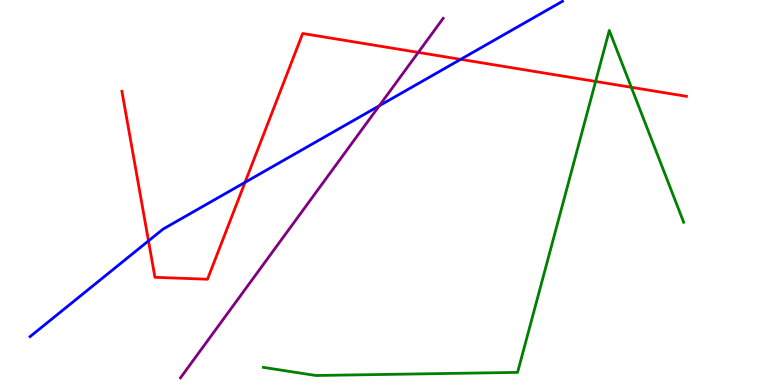[{'lines': ['blue', 'red'], 'intersections': [{'x': 1.92, 'y': 3.74}, {'x': 3.16, 'y': 5.26}, {'x': 5.94, 'y': 8.46}]}, {'lines': ['green', 'red'], 'intersections': [{'x': 7.69, 'y': 7.88}, {'x': 8.15, 'y': 7.73}]}, {'lines': ['purple', 'red'], 'intersections': [{'x': 5.4, 'y': 8.64}]}, {'lines': ['blue', 'green'], 'intersections': []}, {'lines': ['blue', 'purple'], 'intersections': [{'x': 4.89, 'y': 7.25}]}, {'lines': ['green', 'purple'], 'intersections': []}]